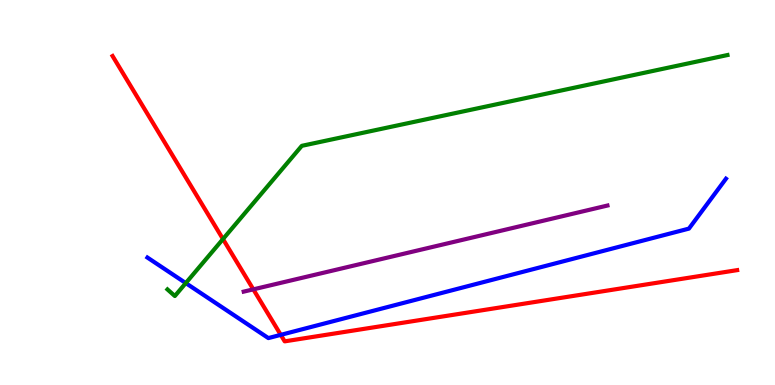[{'lines': ['blue', 'red'], 'intersections': [{'x': 3.62, 'y': 1.3}]}, {'lines': ['green', 'red'], 'intersections': [{'x': 2.88, 'y': 3.79}]}, {'lines': ['purple', 'red'], 'intersections': [{'x': 3.27, 'y': 2.48}]}, {'lines': ['blue', 'green'], 'intersections': [{'x': 2.4, 'y': 2.65}]}, {'lines': ['blue', 'purple'], 'intersections': []}, {'lines': ['green', 'purple'], 'intersections': []}]